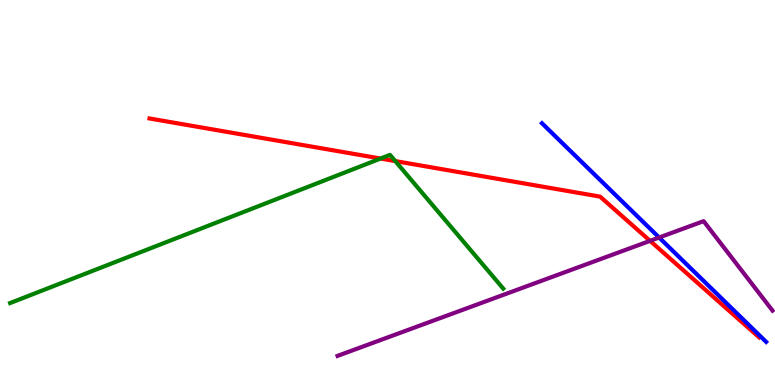[{'lines': ['blue', 'red'], 'intersections': []}, {'lines': ['green', 'red'], 'intersections': [{'x': 4.91, 'y': 5.88}, {'x': 5.1, 'y': 5.82}]}, {'lines': ['purple', 'red'], 'intersections': [{'x': 8.39, 'y': 3.74}]}, {'lines': ['blue', 'green'], 'intersections': []}, {'lines': ['blue', 'purple'], 'intersections': [{'x': 8.5, 'y': 3.83}]}, {'lines': ['green', 'purple'], 'intersections': []}]